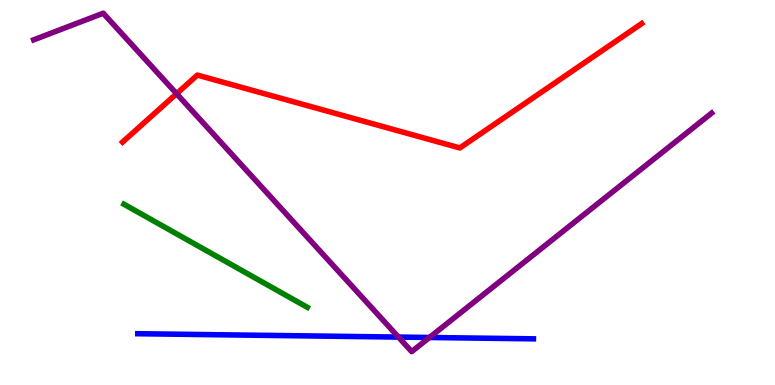[{'lines': ['blue', 'red'], 'intersections': []}, {'lines': ['green', 'red'], 'intersections': []}, {'lines': ['purple', 'red'], 'intersections': [{'x': 2.28, 'y': 7.57}]}, {'lines': ['blue', 'green'], 'intersections': []}, {'lines': ['blue', 'purple'], 'intersections': [{'x': 5.14, 'y': 1.24}, {'x': 5.54, 'y': 1.23}]}, {'lines': ['green', 'purple'], 'intersections': []}]